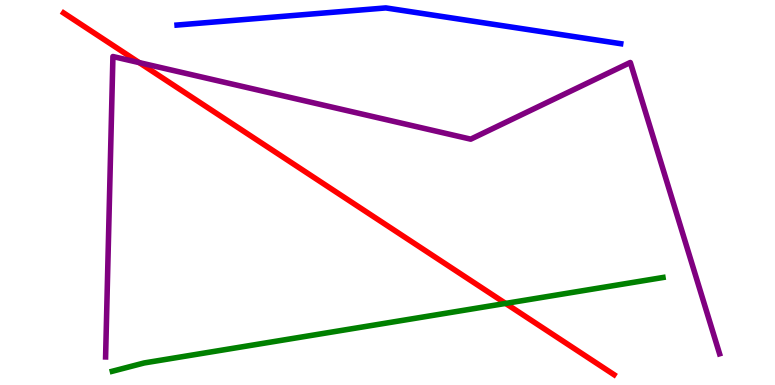[{'lines': ['blue', 'red'], 'intersections': []}, {'lines': ['green', 'red'], 'intersections': [{'x': 6.52, 'y': 2.12}]}, {'lines': ['purple', 'red'], 'intersections': [{'x': 1.8, 'y': 8.37}]}, {'lines': ['blue', 'green'], 'intersections': []}, {'lines': ['blue', 'purple'], 'intersections': []}, {'lines': ['green', 'purple'], 'intersections': []}]